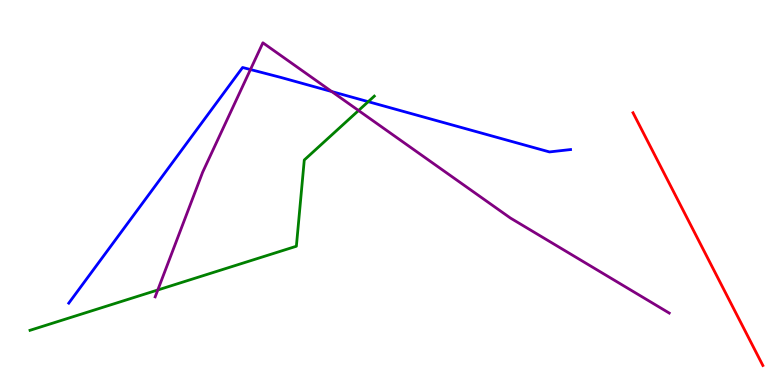[{'lines': ['blue', 'red'], 'intersections': []}, {'lines': ['green', 'red'], 'intersections': []}, {'lines': ['purple', 'red'], 'intersections': []}, {'lines': ['blue', 'green'], 'intersections': [{'x': 4.75, 'y': 7.36}]}, {'lines': ['blue', 'purple'], 'intersections': [{'x': 3.23, 'y': 8.19}, {'x': 4.28, 'y': 7.62}]}, {'lines': ['green', 'purple'], 'intersections': [{'x': 2.04, 'y': 2.47}, {'x': 4.63, 'y': 7.13}]}]